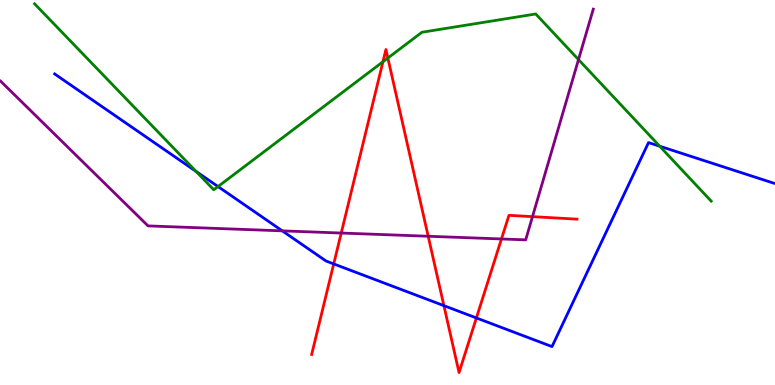[{'lines': ['blue', 'red'], 'intersections': [{'x': 4.31, 'y': 3.14}, {'x': 5.73, 'y': 2.06}, {'x': 6.15, 'y': 1.74}]}, {'lines': ['green', 'red'], 'intersections': [{'x': 4.94, 'y': 8.4}, {'x': 5.0, 'y': 8.49}]}, {'lines': ['purple', 'red'], 'intersections': [{'x': 4.4, 'y': 3.95}, {'x': 5.53, 'y': 3.86}, {'x': 6.47, 'y': 3.79}, {'x': 6.87, 'y': 4.37}]}, {'lines': ['blue', 'green'], 'intersections': [{'x': 2.53, 'y': 5.55}, {'x': 2.81, 'y': 5.15}, {'x': 8.51, 'y': 6.2}]}, {'lines': ['blue', 'purple'], 'intersections': [{'x': 3.64, 'y': 4.0}]}, {'lines': ['green', 'purple'], 'intersections': [{'x': 7.46, 'y': 8.45}]}]